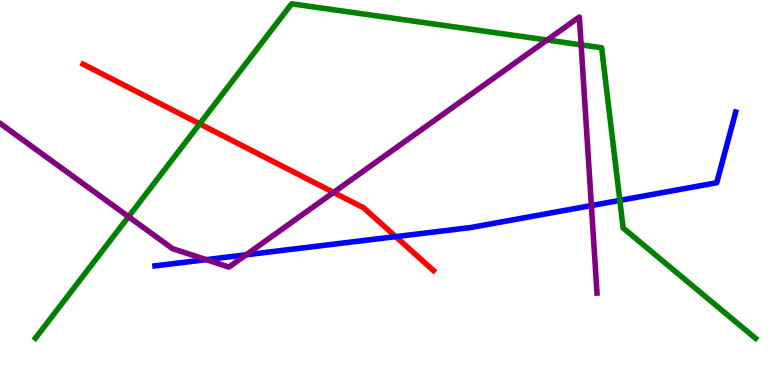[{'lines': ['blue', 'red'], 'intersections': [{'x': 5.11, 'y': 3.85}]}, {'lines': ['green', 'red'], 'intersections': [{'x': 2.58, 'y': 6.78}]}, {'lines': ['purple', 'red'], 'intersections': [{'x': 4.3, 'y': 5.0}]}, {'lines': ['blue', 'green'], 'intersections': [{'x': 8.0, 'y': 4.8}]}, {'lines': ['blue', 'purple'], 'intersections': [{'x': 2.66, 'y': 3.26}, {'x': 3.18, 'y': 3.38}, {'x': 7.63, 'y': 4.66}]}, {'lines': ['green', 'purple'], 'intersections': [{'x': 1.66, 'y': 4.37}, {'x': 7.06, 'y': 8.96}, {'x': 7.5, 'y': 8.83}]}]